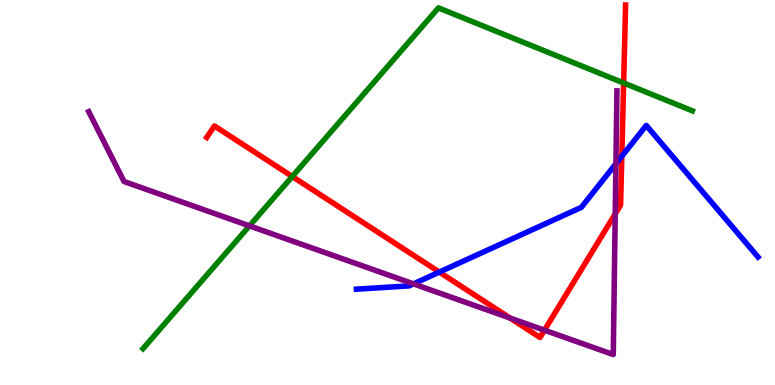[{'lines': ['blue', 'red'], 'intersections': [{'x': 5.67, 'y': 2.93}, {'x': 8.02, 'y': 5.94}]}, {'lines': ['green', 'red'], 'intersections': [{'x': 3.77, 'y': 5.42}, {'x': 8.05, 'y': 7.84}]}, {'lines': ['purple', 'red'], 'intersections': [{'x': 6.58, 'y': 1.74}, {'x': 7.03, 'y': 1.42}, {'x': 7.94, 'y': 4.44}]}, {'lines': ['blue', 'green'], 'intersections': []}, {'lines': ['blue', 'purple'], 'intersections': [{'x': 5.34, 'y': 2.63}, {'x': 7.95, 'y': 5.75}]}, {'lines': ['green', 'purple'], 'intersections': [{'x': 3.22, 'y': 4.13}]}]